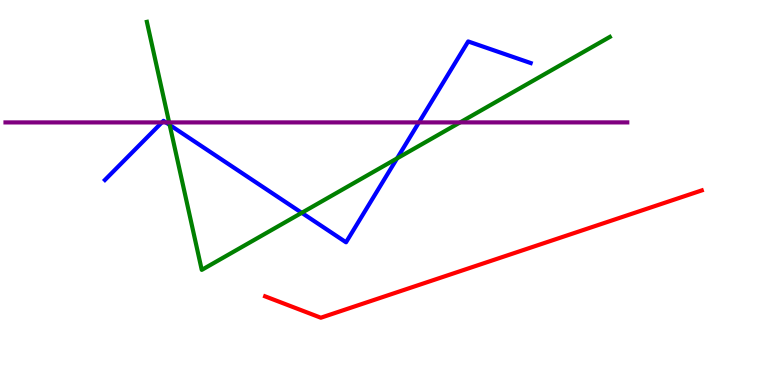[{'lines': ['blue', 'red'], 'intersections': []}, {'lines': ['green', 'red'], 'intersections': []}, {'lines': ['purple', 'red'], 'intersections': []}, {'lines': ['blue', 'green'], 'intersections': [{'x': 2.19, 'y': 6.75}, {'x': 3.89, 'y': 4.47}, {'x': 5.12, 'y': 5.89}]}, {'lines': ['blue', 'purple'], 'intersections': [{'x': 2.09, 'y': 6.82}, {'x': 2.14, 'y': 6.82}, {'x': 5.41, 'y': 6.82}]}, {'lines': ['green', 'purple'], 'intersections': [{'x': 2.18, 'y': 6.82}, {'x': 5.94, 'y': 6.82}]}]